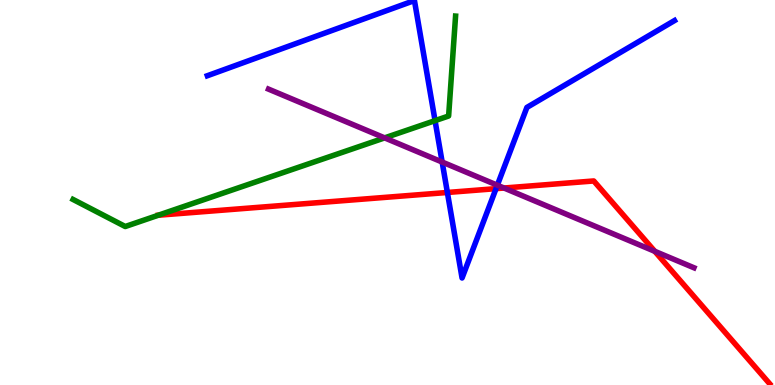[{'lines': ['blue', 'red'], 'intersections': [{'x': 5.77, 'y': 5.0}, {'x': 6.4, 'y': 5.1}]}, {'lines': ['green', 'red'], 'intersections': []}, {'lines': ['purple', 'red'], 'intersections': [{'x': 6.5, 'y': 5.12}, {'x': 8.45, 'y': 3.47}]}, {'lines': ['blue', 'green'], 'intersections': [{'x': 5.61, 'y': 6.87}]}, {'lines': ['blue', 'purple'], 'intersections': [{'x': 5.71, 'y': 5.79}, {'x': 6.42, 'y': 5.19}]}, {'lines': ['green', 'purple'], 'intersections': [{'x': 4.96, 'y': 6.42}]}]